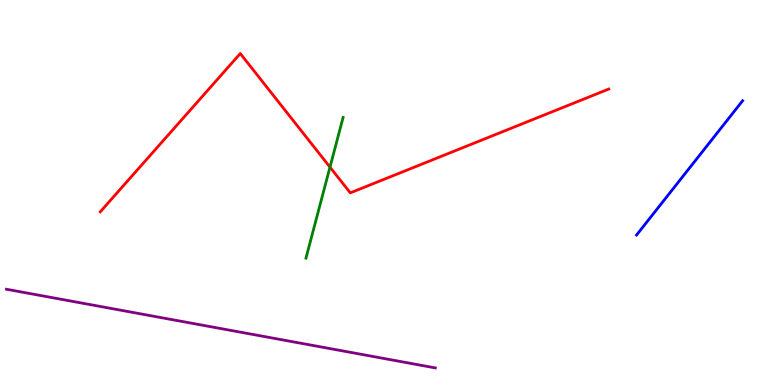[{'lines': ['blue', 'red'], 'intersections': []}, {'lines': ['green', 'red'], 'intersections': [{'x': 4.26, 'y': 5.66}]}, {'lines': ['purple', 'red'], 'intersections': []}, {'lines': ['blue', 'green'], 'intersections': []}, {'lines': ['blue', 'purple'], 'intersections': []}, {'lines': ['green', 'purple'], 'intersections': []}]